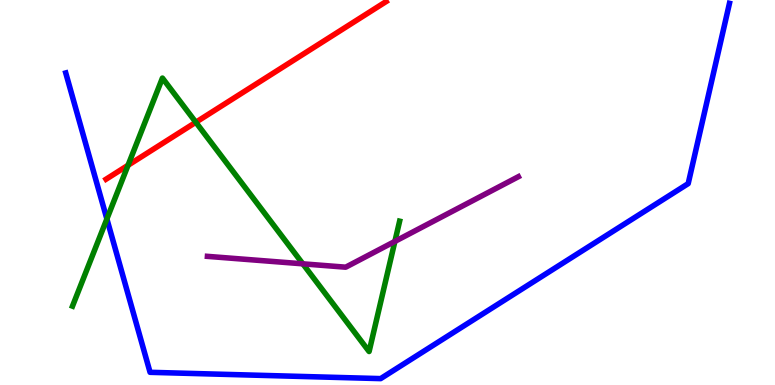[{'lines': ['blue', 'red'], 'intersections': []}, {'lines': ['green', 'red'], 'intersections': [{'x': 1.65, 'y': 5.71}, {'x': 2.53, 'y': 6.82}]}, {'lines': ['purple', 'red'], 'intersections': []}, {'lines': ['blue', 'green'], 'intersections': [{'x': 1.38, 'y': 4.31}]}, {'lines': ['blue', 'purple'], 'intersections': []}, {'lines': ['green', 'purple'], 'intersections': [{'x': 3.91, 'y': 3.15}, {'x': 5.1, 'y': 3.73}]}]